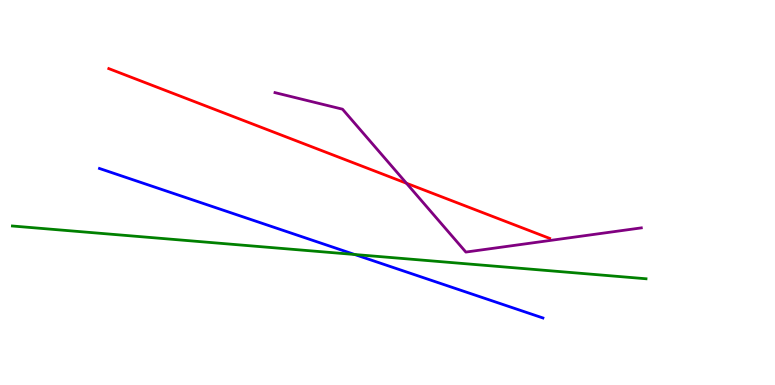[{'lines': ['blue', 'red'], 'intersections': []}, {'lines': ['green', 'red'], 'intersections': []}, {'lines': ['purple', 'red'], 'intersections': [{'x': 5.24, 'y': 5.24}]}, {'lines': ['blue', 'green'], 'intersections': [{'x': 4.58, 'y': 3.39}]}, {'lines': ['blue', 'purple'], 'intersections': []}, {'lines': ['green', 'purple'], 'intersections': []}]